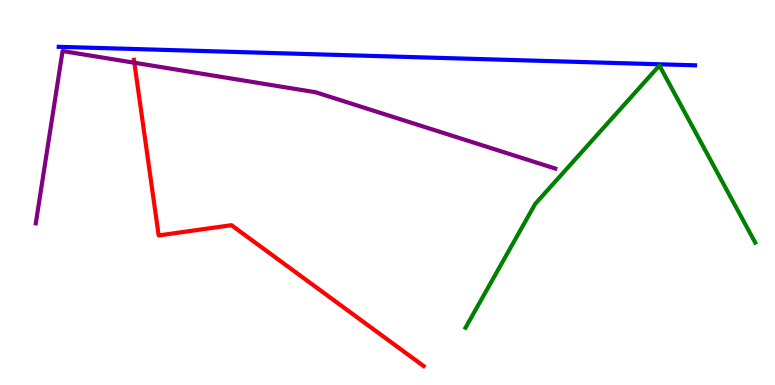[{'lines': ['blue', 'red'], 'intersections': []}, {'lines': ['green', 'red'], 'intersections': []}, {'lines': ['purple', 'red'], 'intersections': [{'x': 1.73, 'y': 8.37}]}, {'lines': ['blue', 'green'], 'intersections': []}, {'lines': ['blue', 'purple'], 'intersections': []}, {'lines': ['green', 'purple'], 'intersections': []}]